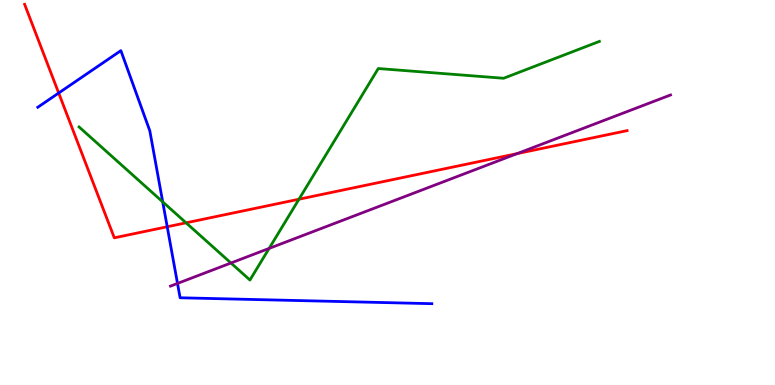[{'lines': ['blue', 'red'], 'intersections': [{'x': 0.757, 'y': 7.58}, {'x': 2.16, 'y': 4.11}]}, {'lines': ['green', 'red'], 'intersections': [{'x': 2.4, 'y': 4.21}, {'x': 3.86, 'y': 4.83}]}, {'lines': ['purple', 'red'], 'intersections': [{'x': 6.67, 'y': 6.01}]}, {'lines': ['blue', 'green'], 'intersections': [{'x': 2.1, 'y': 4.76}]}, {'lines': ['blue', 'purple'], 'intersections': [{'x': 2.29, 'y': 2.64}]}, {'lines': ['green', 'purple'], 'intersections': [{'x': 2.98, 'y': 3.17}, {'x': 3.47, 'y': 3.55}]}]